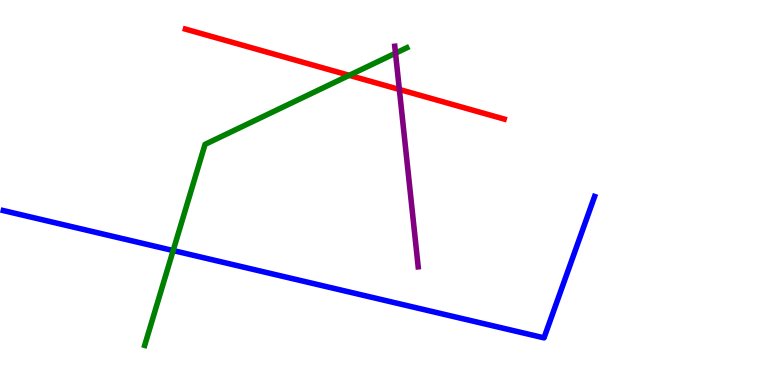[{'lines': ['blue', 'red'], 'intersections': []}, {'lines': ['green', 'red'], 'intersections': [{'x': 4.51, 'y': 8.04}]}, {'lines': ['purple', 'red'], 'intersections': [{'x': 5.15, 'y': 7.68}]}, {'lines': ['blue', 'green'], 'intersections': [{'x': 2.23, 'y': 3.49}]}, {'lines': ['blue', 'purple'], 'intersections': []}, {'lines': ['green', 'purple'], 'intersections': [{'x': 5.1, 'y': 8.62}]}]